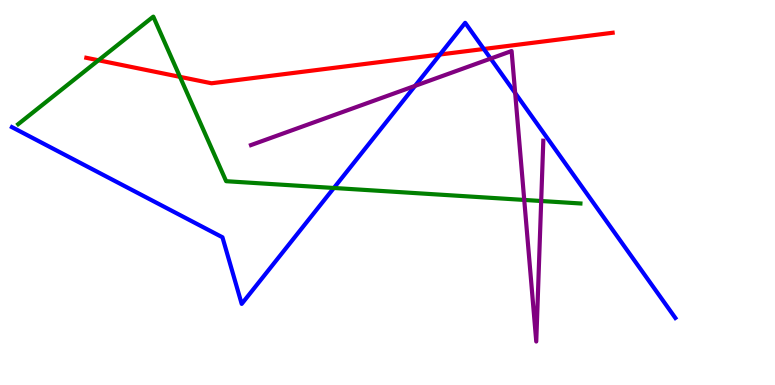[{'lines': ['blue', 'red'], 'intersections': [{'x': 5.68, 'y': 8.58}, {'x': 6.24, 'y': 8.73}]}, {'lines': ['green', 'red'], 'intersections': [{'x': 1.27, 'y': 8.43}, {'x': 2.32, 'y': 8.0}]}, {'lines': ['purple', 'red'], 'intersections': []}, {'lines': ['blue', 'green'], 'intersections': [{'x': 4.31, 'y': 5.12}]}, {'lines': ['blue', 'purple'], 'intersections': [{'x': 5.36, 'y': 7.77}, {'x': 6.33, 'y': 8.48}, {'x': 6.65, 'y': 7.58}]}, {'lines': ['green', 'purple'], 'intersections': [{'x': 6.76, 'y': 4.81}, {'x': 6.98, 'y': 4.78}]}]